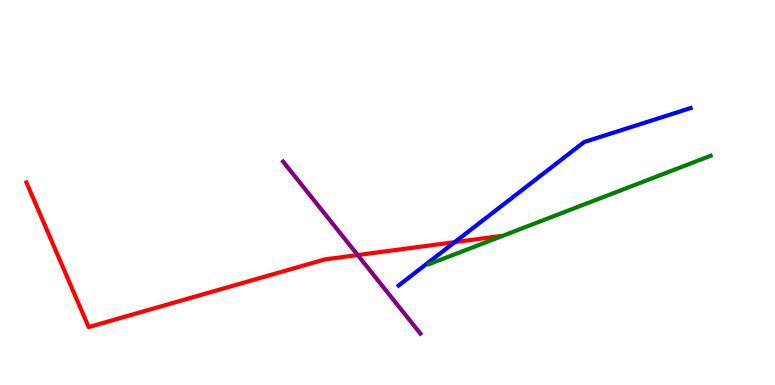[{'lines': ['blue', 'red'], 'intersections': [{'x': 5.87, 'y': 3.71}]}, {'lines': ['green', 'red'], 'intersections': []}, {'lines': ['purple', 'red'], 'intersections': [{'x': 4.62, 'y': 3.37}]}, {'lines': ['blue', 'green'], 'intersections': []}, {'lines': ['blue', 'purple'], 'intersections': []}, {'lines': ['green', 'purple'], 'intersections': []}]